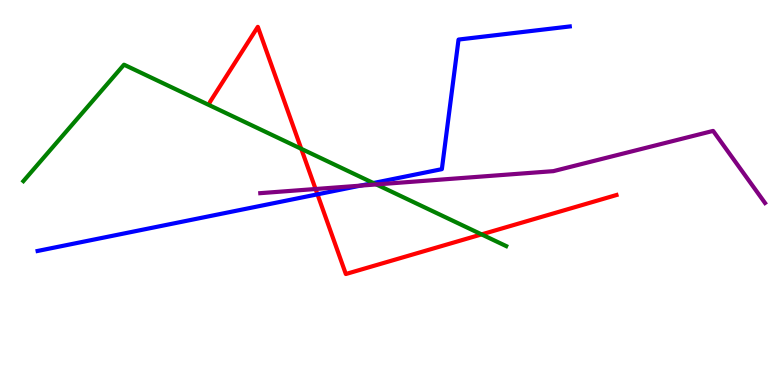[{'lines': ['blue', 'red'], 'intersections': [{'x': 4.1, 'y': 4.95}]}, {'lines': ['green', 'red'], 'intersections': [{'x': 3.89, 'y': 6.13}, {'x': 6.21, 'y': 3.91}]}, {'lines': ['purple', 'red'], 'intersections': [{'x': 4.07, 'y': 5.09}]}, {'lines': ['blue', 'green'], 'intersections': [{'x': 4.82, 'y': 5.25}]}, {'lines': ['blue', 'purple'], 'intersections': [{'x': 4.65, 'y': 5.18}]}, {'lines': ['green', 'purple'], 'intersections': [{'x': 4.86, 'y': 5.21}]}]